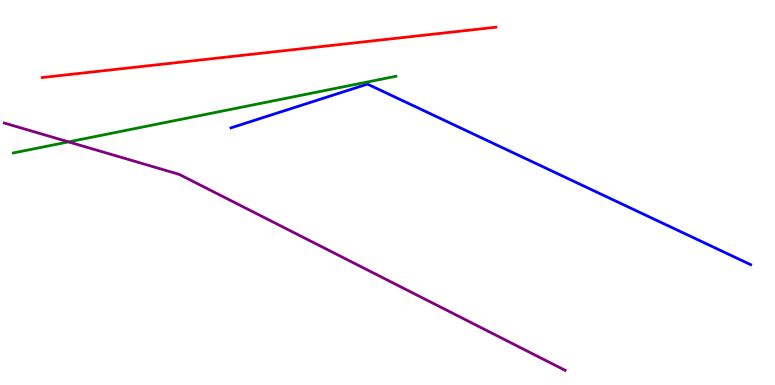[{'lines': ['blue', 'red'], 'intersections': []}, {'lines': ['green', 'red'], 'intersections': []}, {'lines': ['purple', 'red'], 'intersections': []}, {'lines': ['blue', 'green'], 'intersections': []}, {'lines': ['blue', 'purple'], 'intersections': []}, {'lines': ['green', 'purple'], 'intersections': [{'x': 0.884, 'y': 6.31}]}]